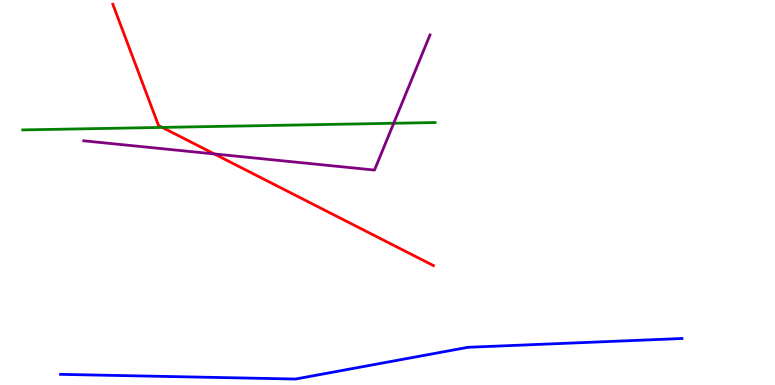[{'lines': ['blue', 'red'], 'intersections': []}, {'lines': ['green', 'red'], 'intersections': [{'x': 2.09, 'y': 6.69}]}, {'lines': ['purple', 'red'], 'intersections': [{'x': 2.77, 'y': 6.0}]}, {'lines': ['blue', 'green'], 'intersections': []}, {'lines': ['blue', 'purple'], 'intersections': []}, {'lines': ['green', 'purple'], 'intersections': [{'x': 5.08, 'y': 6.8}]}]